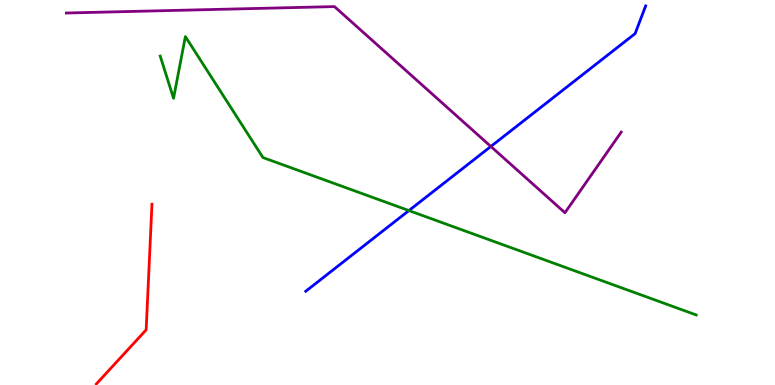[{'lines': ['blue', 'red'], 'intersections': []}, {'lines': ['green', 'red'], 'intersections': []}, {'lines': ['purple', 'red'], 'intersections': []}, {'lines': ['blue', 'green'], 'intersections': [{'x': 5.28, 'y': 4.53}]}, {'lines': ['blue', 'purple'], 'intersections': [{'x': 6.33, 'y': 6.2}]}, {'lines': ['green', 'purple'], 'intersections': []}]